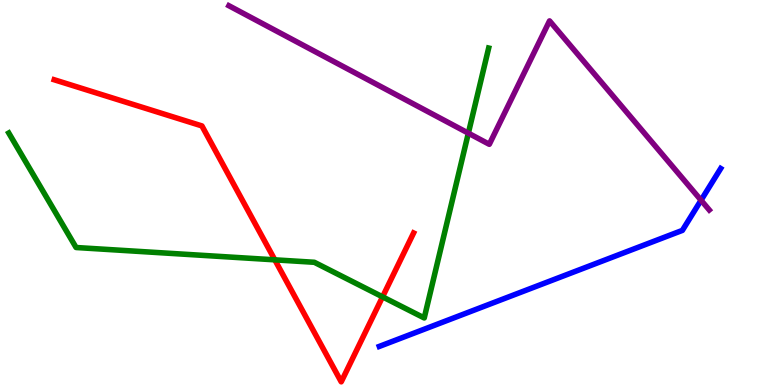[{'lines': ['blue', 'red'], 'intersections': []}, {'lines': ['green', 'red'], 'intersections': [{'x': 3.55, 'y': 3.25}, {'x': 4.94, 'y': 2.29}]}, {'lines': ['purple', 'red'], 'intersections': []}, {'lines': ['blue', 'green'], 'intersections': []}, {'lines': ['blue', 'purple'], 'intersections': [{'x': 9.05, 'y': 4.8}]}, {'lines': ['green', 'purple'], 'intersections': [{'x': 6.04, 'y': 6.54}]}]